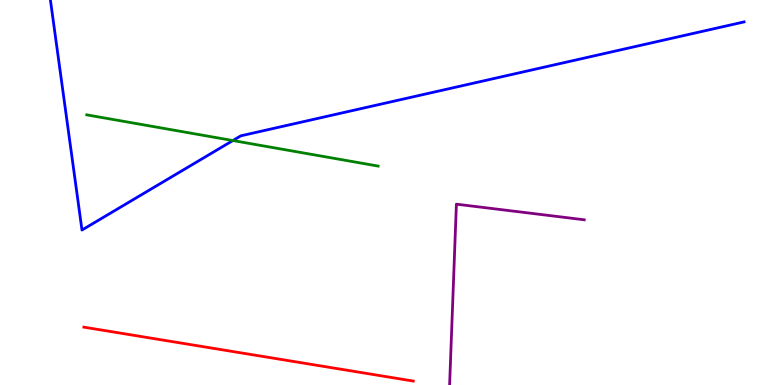[{'lines': ['blue', 'red'], 'intersections': []}, {'lines': ['green', 'red'], 'intersections': []}, {'lines': ['purple', 'red'], 'intersections': []}, {'lines': ['blue', 'green'], 'intersections': [{'x': 3.0, 'y': 6.35}]}, {'lines': ['blue', 'purple'], 'intersections': []}, {'lines': ['green', 'purple'], 'intersections': []}]